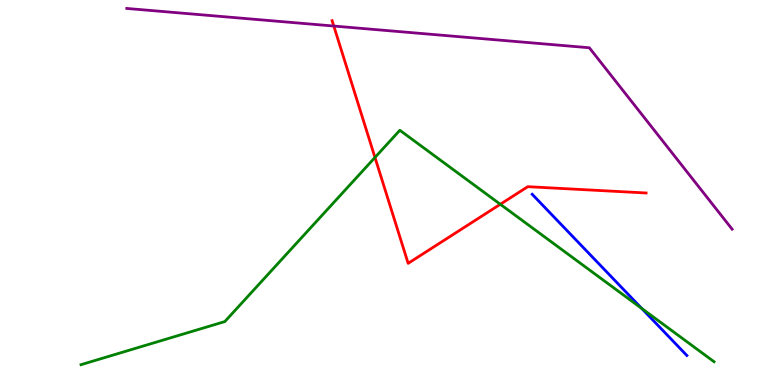[{'lines': ['blue', 'red'], 'intersections': []}, {'lines': ['green', 'red'], 'intersections': [{'x': 4.84, 'y': 5.91}, {'x': 6.46, 'y': 4.69}]}, {'lines': ['purple', 'red'], 'intersections': [{'x': 4.31, 'y': 9.32}]}, {'lines': ['blue', 'green'], 'intersections': [{'x': 8.28, 'y': 1.99}]}, {'lines': ['blue', 'purple'], 'intersections': []}, {'lines': ['green', 'purple'], 'intersections': []}]